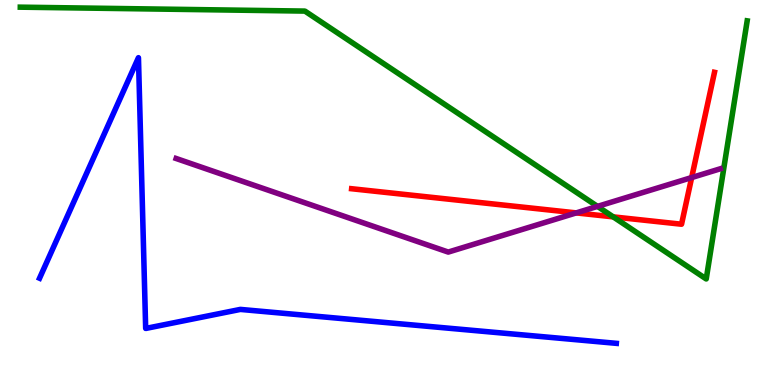[{'lines': ['blue', 'red'], 'intersections': []}, {'lines': ['green', 'red'], 'intersections': [{'x': 7.91, 'y': 4.37}]}, {'lines': ['purple', 'red'], 'intersections': [{'x': 7.44, 'y': 4.47}, {'x': 8.92, 'y': 5.39}]}, {'lines': ['blue', 'green'], 'intersections': []}, {'lines': ['blue', 'purple'], 'intersections': []}, {'lines': ['green', 'purple'], 'intersections': [{'x': 7.71, 'y': 4.64}]}]